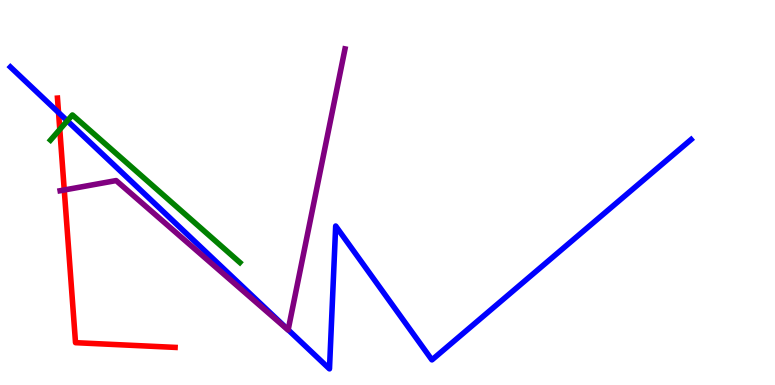[{'lines': ['blue', 'red'], 'intersections': [{'x': 0.755, 'y': 7.08}]}, {'lines': ['green', 'red'], 'intersections': [{'x': 0.771, 'y': 6.64}]}, {'lines': ['purple', 'red'], 'intersections': [{'x': 0.829, 'y': 5.07}]}, {'lines': ['blue', 'green'], 'intersections': [{'x': 0.868, 'y': 6.86}]}, {'lines': ['blue', 'purple'], 'intersections': [{'x': 3.72, 'y': 1.43}]}, {'lines': ['green', 'purple'], 'intersections': []}]